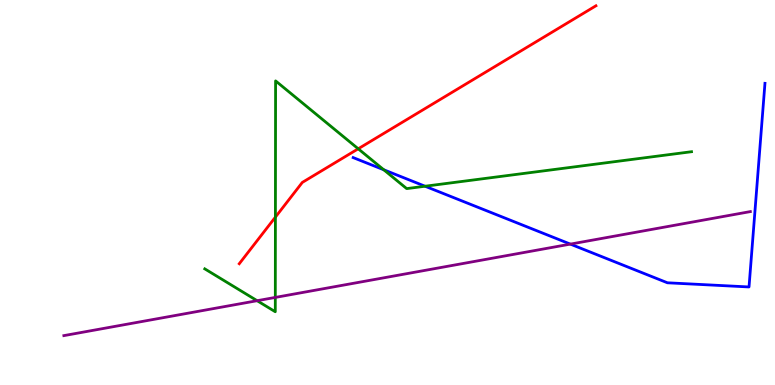[{'lines': ['blue', 'red'], 'intersections': []}, {'lines': ['green', 'red'], 'intersections': [{'x': 3.55, 'y': 4.36}, {'x': 4.62, 'y': 6.14}]}, {'lines': ['purple', 'red'], 'intersections': []}, {'lines': ['blue', 'green'], 'intersections': [{'x': 4.95, 'y': 5.59}, {'x': 5.48, 'y': 5.16}]}, {'lines': ['blue', 'purple'], 'intersections': [{'x': 7.36, 'y': 3.66}]}, {'lines': ['green', 'purple'], 'intersections': [{'x': 3.32, 'y': 2.19}, {'x': 3.55, 'y': 2.27}]}]